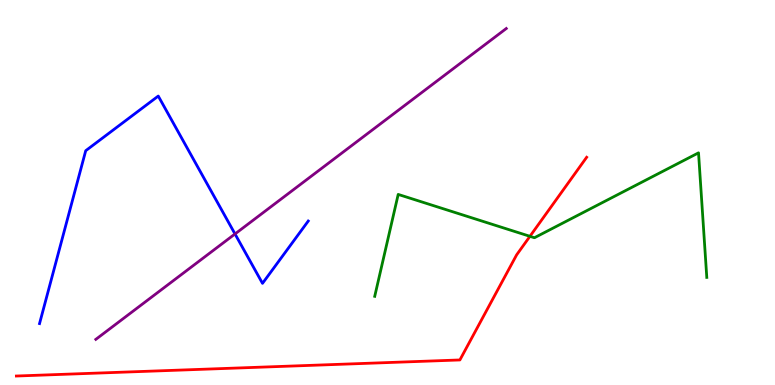[{'lines': ['blue', 'red'], 'intersections': []}, {'lines': ['green', 'red'], 'intersections': [{'x': 6.84, 'y': 3.86}]}, {'lines': ['purple', 'red'], 'intersections': []}, {'lines': ['blue', 'green'], 'intersections': []}, {'lines': ['blue', 'purple'], 'intersections': [{'x': 3.03, 'y': 3.92}]}, {'lines': ['green', 'purple'], 'intersections': []}]